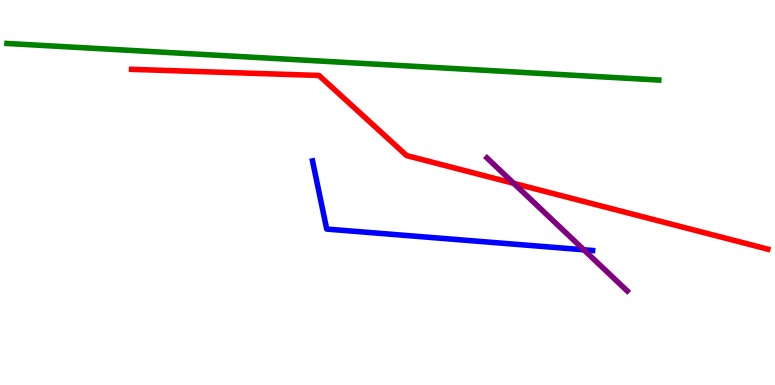[{'lines': ['blue', 'red'], 'intersections': []}, {'lines': ['green', 'red'], 'intersections': []}, {'lines': ['purple', 'red'], 'intersections': [{'x': 6.63, 'y': 5.24}]}, {'lines': ['blue', 'green'], 'intersections': []}, {'lines': ['blue', 'purple'], 'intersections': [{'x': 7.53, 'y': 3.51}]}, {'lines': ['green', 'purple'], 'intersections': []}]